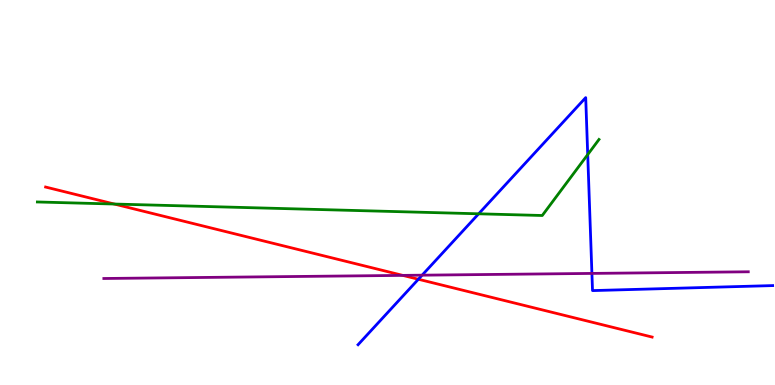[{'lines': ['blue', 'red'], 'intersections': [{'x': 5.4, 'y': 2.75}]}, {'lines': ['green', 'red'], 'intersections': [{'x': 1.47, 'y': 4.7}]}, {'lines': ['purple', 'red'], 'intersections': [{'x': 5.2, 'y': 2.85}]}, {'lines': ['blue', 'green'], 'intersections': [{'x': 6.18, 'y': 4.45}, {'x': 7.58, 'y': 5.98}]}, {'lines': ['blue', 'purple'], 'intersections': [{'x': 5.45, 'y': 2.85}, {'x': 7.64, 'y': 2.9}]}, {'lines': ['green', 'purple'], 'intersections': []}]